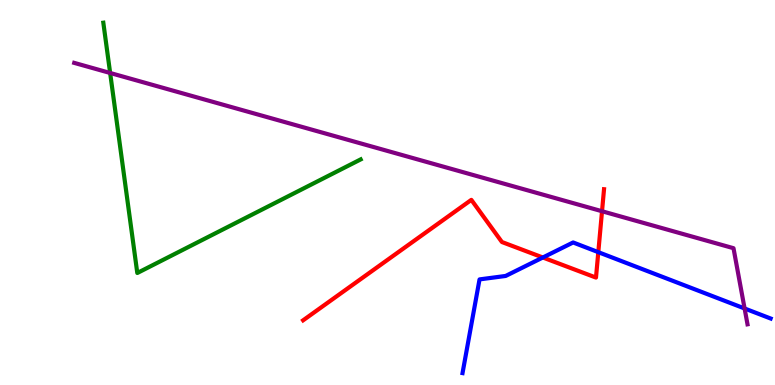[{'lines': ['blue', 'red'], 'intersections': [{'x': 7.0, 'y': 3.31}, {'x': 7.72, 'y': 3.45}]}, {'lines': ['green', 'red'], 'intersections': []}, {'lines': ['purple', 'red'], 'intersections': [{'x': 7.77, 'y': 4.51}]}, {'lines': ['blue', 'green'], 'intersections': []}, {'lines': ['blue', 'purple'], 'intersections': [{'x': 9.61, 'y': 1.99}]}, {'lines': ['green', 'purple'], 'intersections': [{'x': 1.42, 'y': 8.1}]}]